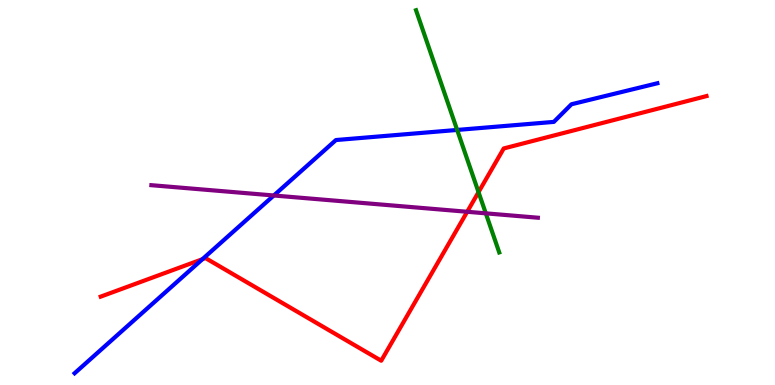[{'lines': ['blue', 'red'], 'intersections': [{'x': 2.61, 'y': 3.27}]}, {'lines': ['green', 'red'], 'intersections': [{'x': 6.17, 'y': 5.01}]}, {'lines': ['purple', 'red'], 'intersections': [{'x': 6.03, 'y': 4.5}]}, {'lines': ['blue', 'green'], 'intersections': [{'x': 5.9, 'y': 6.62}]}, {'lines': ['blue', 'purple'], 'intersections': [{'x': 3.53, 'y': 4.92}]}, {'lines': ['green', 'purple'], 'intersections': [{'x': 6.27, 'y': 4.46}]}]